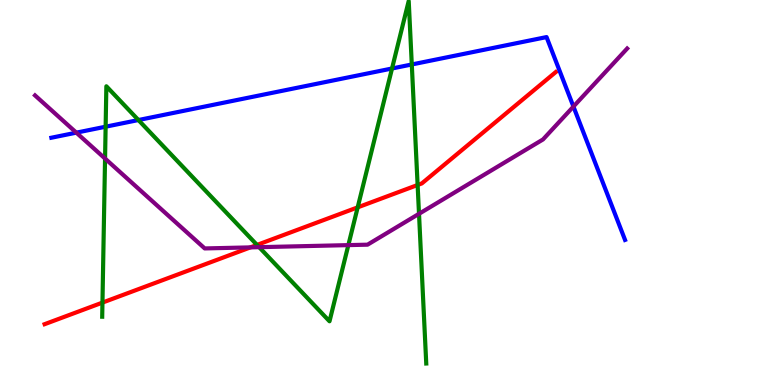[{'lines': ['blue', 'red'], 'intersections': []}, {'lines': ['green', 'red'], 'intersections': [{'x': 1.32, 'y': 2.14}, {'x': 3.32, 'y': 3.64}, {'x': 4.62, 'y': 4.61}, {'x': 5.39, 'y': 5.2}]}, {'lines': ['purple', 'red'], 'intersections': [{'x': 3.23, 'y': 3.57}]}, {'lines': ['blue', 'green'], 'intersections': [{'x': 1.36, 'y': 6.71}, {'x': 1.79, 'y': 6.88}, {'x': 5.06, 'y': 8.22}, {'x': 5.31, 'y': 8.33}]}, {'lines': ['blue', 'purple'], 'intersections': [{'x': 0.985, 'y': 6.55}, {'x': 7.4, 'y': 7.23}]}, {'lines': ['green', 'purple'], 'intersections': [{'x': 1.36, 'y': 5.88}, {'x': 3.34, 'y': 3.58}, {'x': 4.49, 'y': 3.63}, {'x': 5.41, 'y': 4.45}]}]